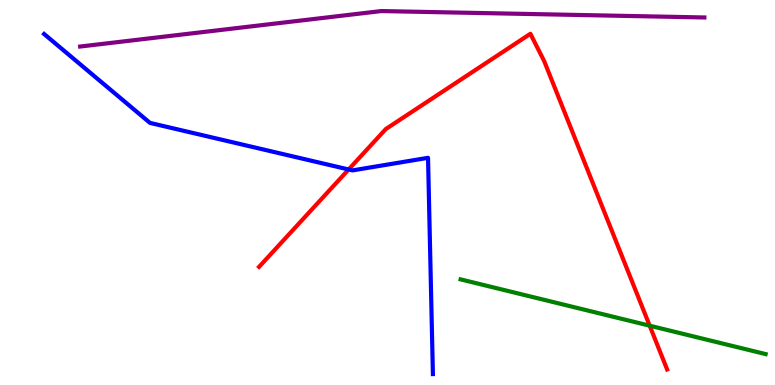[{'lines': ['blue', 'red'], 'intersections': [{'x': 4.5, 'y': 5.6}]}, {'lines': ['green', 'red'], 'intersections': [{'x': 8.38, 'y': 1.54}]}, {'lines': ['purple', 'red'], 'intersections': []}, {'lines': ['blue', 'green'], 'intersections': []}, {'lines': ['blue', 'purple'], 'intersections': []}, {'lines': ['green', 'purple'], 'intersections': []}]